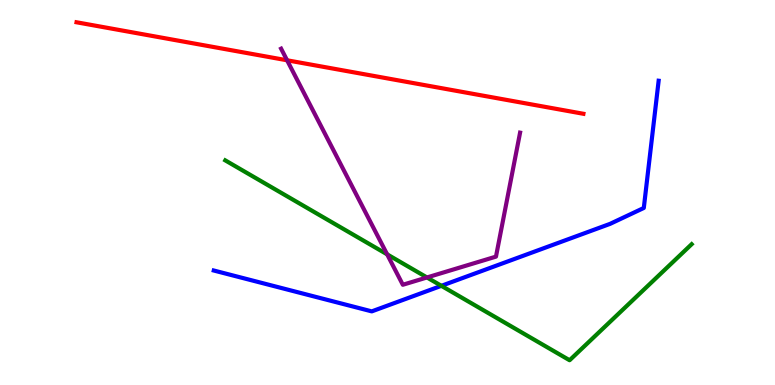[{'lines': ['blue', 'red'], 'intersections': []}, {'lines': ['green', 'red'], 'intersections': []}, {'lines': ['purple', 'red'], 'intersections': [{'x': 3.7, 'y': 8.43}]}, {'lines': ['blue', 'green'], 'intersections': [{'x': 5.7, 'y': 2.58}]}, {'lines': ['blue', 'purple'], 'intersections': []}, {'lines': ['green', 'purple'], 'intersections': [{'x': 5.0, 'y': 3.39}, {'x': 5.51, 'y': 2.79}]}]